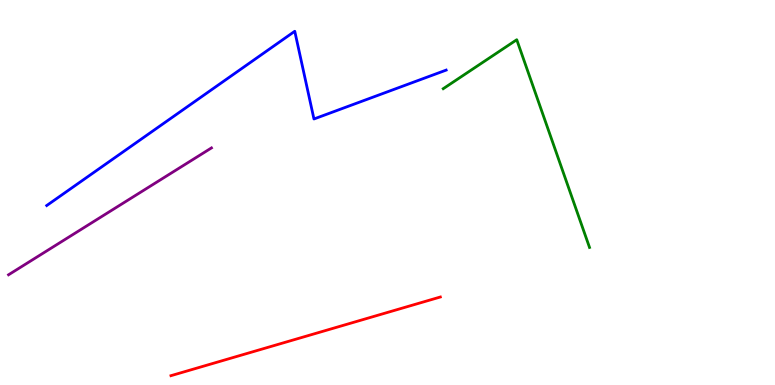[{'lines': ['blue', 'red'], 'intersections': []}, {'lines': ['green', 'red'], 'intersections': []}, {'lines': ['purple', 'red'], 'intersections': []}, {'lines': ['blue', 'green'], 'intersections': []}, {'lines': ['blue', 'purple'], 'intersections': []}, {'lines': ['green', 'purple'], 'intersections': []}]